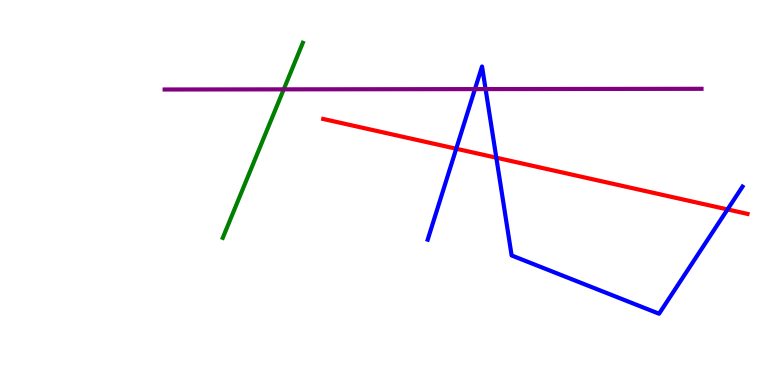[{'lines': ['blue', 'red'], 'intersections': [{'x': 5.89, 'y': 6.14}, {'x': 6.4, 'y': 5.9}, {'x': 9.39, 'y': 4.56}]}, {'lines': ['green', 'red'], 'intersections': []}, {'lines': ['purple', 'red'], 'intersections': []}, {'lines': ['blue', 'green'], 'intersections': []}, {'lines': ['blue', 'purple'], 'intersections': [{'x': 6.13, 'y': 7.69}, {'x': 6.27, 'y': 7.69}]}, {'lines': ['green', 'purple'], 'intersections': [{'x': 3.66, 'y': 7.68}]}]